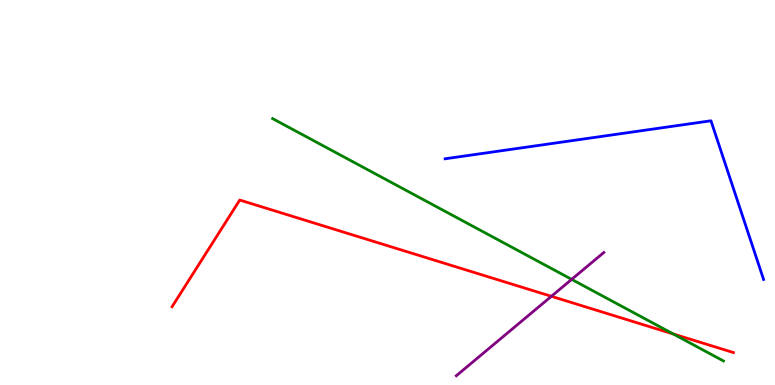[{'lines': ['blue', 'red'], 'intersections': []}, {'lines': ['green', 'red'], 'intersections': [{'x': 8.69, 'y': 1.33}]}, {'lines': ['purple', 'red'], 'intersections': [{'x': 7.11, 'y': 2.3}]}, {'lines': ['blue', 'green'], 'intersections': []}, {'lines': ['blue', 'purple'], 'intersections': []}, {'lines': ['green', 'purple'], 'intersections': [{'x': 7.38, 'y': 2.74}]}]